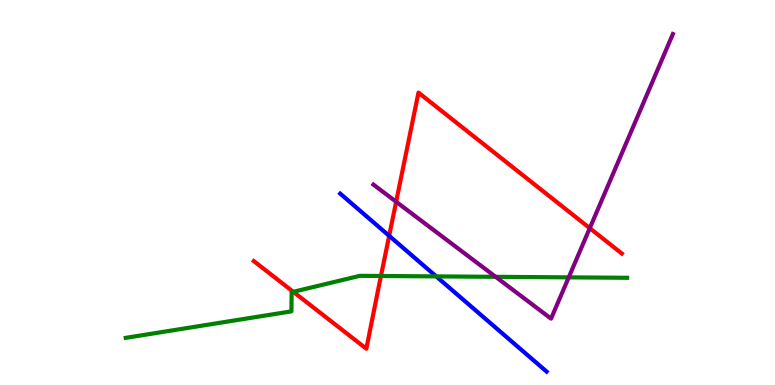[{'lines': ['blue', 'red'], 'intersections': [{'x': 5.02, 'y': 3.87}]}, {'lines': ['green', 'red'], 'intersections': [{'x': 3.78, 'y': 2.42}, {'x': 4.92, 'y': 2.83}]}, {'lines': ['purple', 'red'], 'intersections': [{'x': 5.11, 'y': 4.76}, {'x': 7.61, 'y': 4.07}]}, {'lines': ['blue', 'green'], 'intersections': [{'x': 5.63, 'y': 2.82}]}, {'lines': ['blue', 'purple'], 'intersections': []}, {'lines': ['green', 'purple'], 'intersections': [{'x': 6.4, 'y': 2.81}, {'x': 7.34, 'y': 2.8}]}]